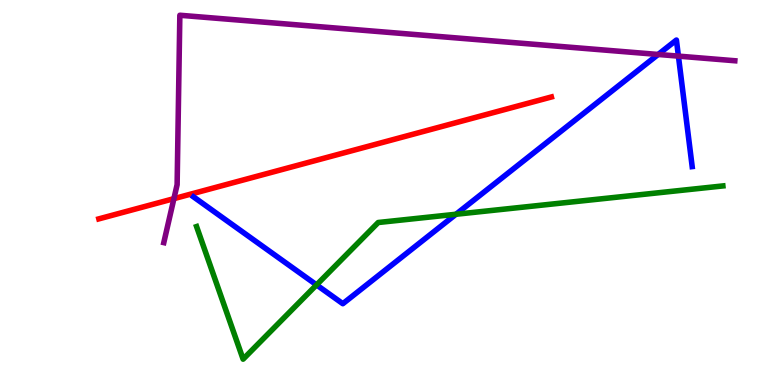[{'lines': ['blue', 'red'], 'intersections': []}, {'lines': ['green', 'red'], 'intersections': []}, {'lines': ['purple', 'red'], 'intersections': [{'x': 2.24, 'y': 4.84}]}, {'lines': ['blue', 'green'], 'intersections': [{'x': 4.08, 'y': 2.6}, {'x': 5.88, 'y': 4.43}]}, {'lines': ['blue', 'purple'], 'intersections': [{'x': 8.49, 'y': 8.59}, {'x': 8.75, 'y': 8.54}]}, {'lines': ['green', 'purple'], 'intersections': []}]